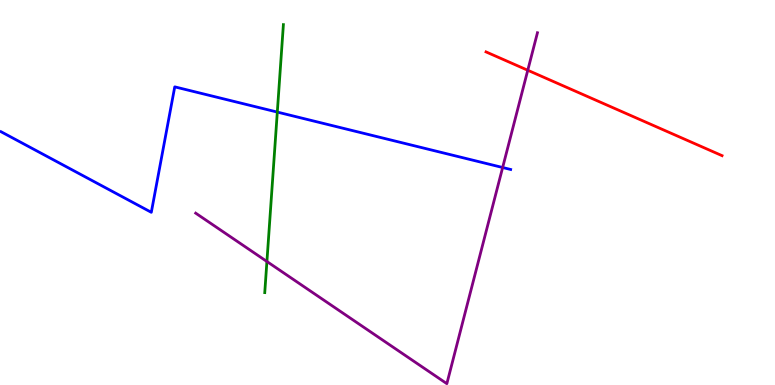[{'lines': ['blue', 'red'], 'intersections': []}, {'lines': ['green', 'red'], 'intersections': []}, {'lines': ['purple', 'red'], 'intersections': [{'x': 6.81, 'y': 8.18}]}, {'lines': ['blue', 'green'], 'intersections': [{'x': 3.58, 'y': 7.09}]}, {'lines': ['blue', 'purple'], 'intersections': [{'x': 6.49, 'y': 5.65}]}, {'lines': ['green', 'purple'], 'intersections': [{'x': 3.44, 'y': 3.21}]}]